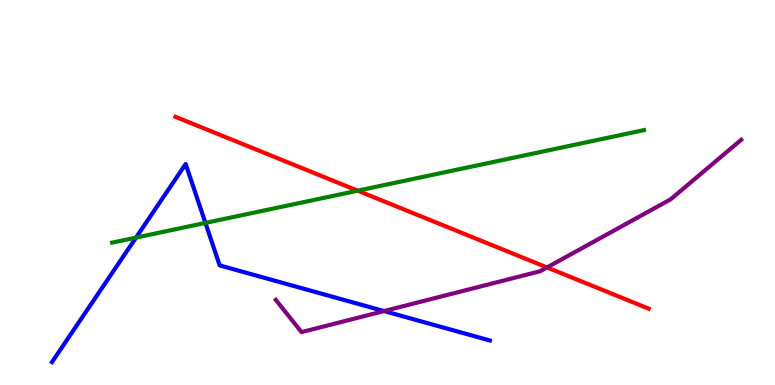[{'lines': ['blue', 'red'], 'intersections': []}, {'lines': ['green', 'red'], 'intersections': [{'x': 4.62, 'y': 5.05}]}, {'lines': ['purple', 'red'], 'intersections': [{'x': 7.06, 'y': 3.05}]}, {'lines': ['blue', 'green'], 'intersections': [{'x': 1.76, 'y': 3.83}, {'x': 2.65, 'y': 4.21}]}, {'lines': ['blue', 'purple'], 'intersections': [{'x': 4.96, 'y': 1.92}]}, {'lines': ['green', 'purple'], 'intersections': []}]